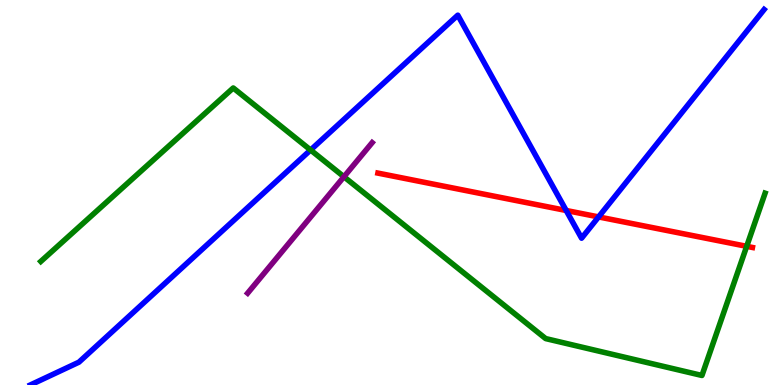[{'lines': ['blue', 'red'], 'intersections': [{'x': 7.31, 'y': 4.53}, {'x': 7.72, 'y': 4.37}]}, {'lines': ['green', 'red'], 'intersections': [{'x': 9.63, 'y': 3.6}]}, {'lines': ['purple', 'red'], 'intersections': []}, {'lines': ['blue', 'green'], 'intersections': [{'x': 4.01, 'y': 6.1}]}, {'lines': ['blue', 'purple'], 'intersections': []}, {'lines': ['green', 'purple'], 'intersections': [{'x': 4.44, 'y': 5.41}]}]